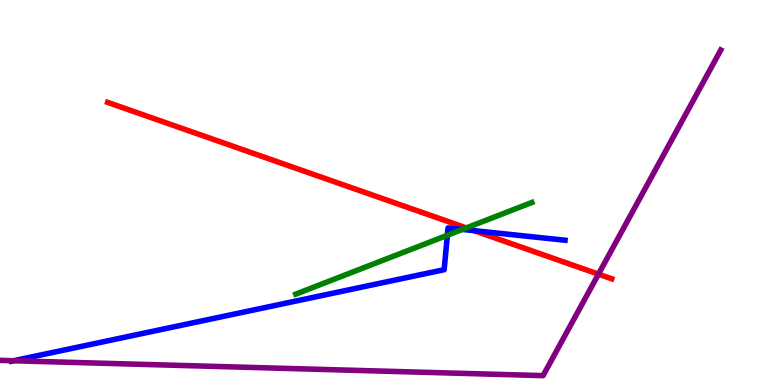[{'lines': ['blue', 'red'], 'intersections': [{'x': 6.12, 'y': 4.01}]}, {'lines': ['green', 'red'], 'intersections': [{'x': 6.02, 'y': 4.08}]}, {'lines': ['purple', 'red'], 'intersections': [{'x': 7.72, 'y': 2.88}]}, {'lines': ['blue', 'green'], 'intersections': [{'x': 5.77, 'y': 3.89}, {'x': 5.97, 'y': 4.04}]}, {'lines': ['blue', 'purple'], 'intersections': [{'x': 0.175, 'y': 0.63}]}, {'lines': ['green', 'purple'], 'intersections': []}]